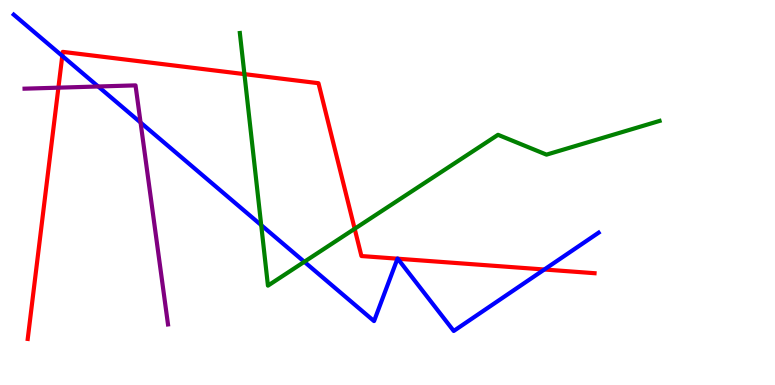[{'lines': ['blue', 'red'], 'intersections': [{'x': 0.804, 'y': 8.55}, {'x': 5.13, 'y': 3.28}, {'x': 5.13, 'y': 3.28}, {'x': 7.02, 'y': 3.0}]}, {'lines': ['green', 'red'], 'intersections': [{'x': 3.15, 'y': 8.07}, {'x': 4.58, 'y': 4.06}]}, {'lines': ['purple', 'red'], 'intersections': [{'x': 0.754, 'y': 7.72}]}, {'lines': ['blue', 'green'], 'intersections': [{'x': 3.37, 'y': 4.15}, {'x': 3.93, 'y': 3.2}]}, {'lines': ['blue', 'purple'], 'intersections': [{'x': 1.27, 'y': 7.75}, {'x': 1.81, 'y': 6.82}]}, {'lines': ['green', 'purple'], 'intersections': []}]